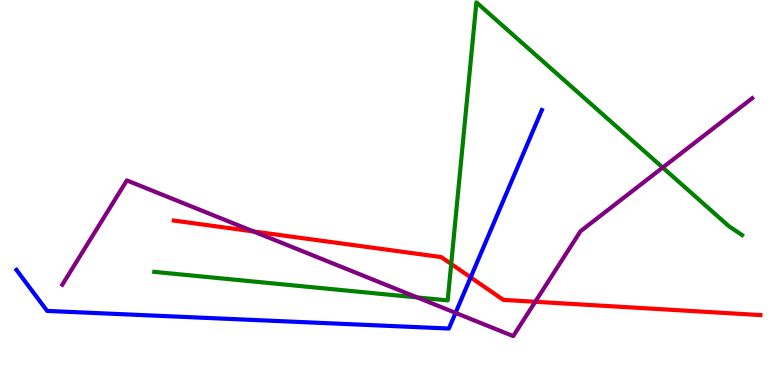[{'lines': ['blue', 'red'], 'intersections': [{'x': 6.07, 'y': 2.8}]}, {'lines': ['green', 'red'], 'intersections': [{'x': 5.82, 'y': 3.14}]}, {'lines': ['purple', 'red'], 'intersections': [{'x': 3.27, 'y': 3.99}, {'x': 6.91, 'y': 2.16}]}, {'lines': ['blue', 'green'], 'intersections': []}, {'lines': ['blue', 'purple'], 'intersections': [{'x': 5.88, 'y': 1.87}]}, {'lines': ['green', 'purple'], 'intersections': [{'x': 5.38, 'y': 2.27}, {'x': 8.55, 'y': 5.65}]}]